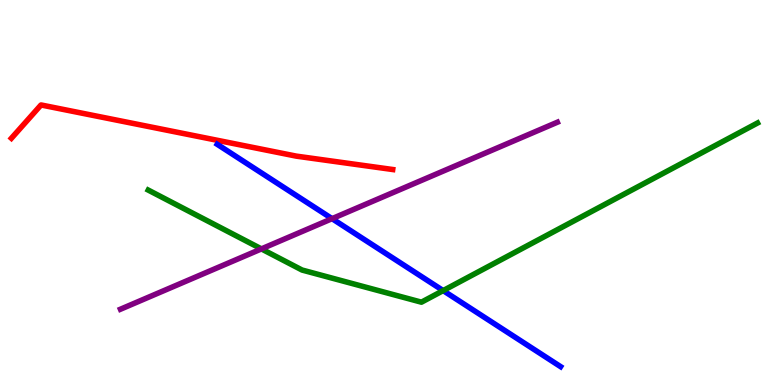[{'lines': ['blue', 'red'], 'intersections': []}, {'lines': ['green', 'red'], 'intersections': []}, {'lines': ['purple', 'red'], 'intersections': []}, {'lines': ['blue', 'green'], 'intersections': [{'x': 5.72, 'y': 2.45}]}, {'lines': ['blue', 'purple'], 'intersections': [{'x': 4.28, 'y': 4.32}]}, {'lines': ['green', 'purple'], 'intersections': [{'x': 3.37, 'y': 3.53}]}]